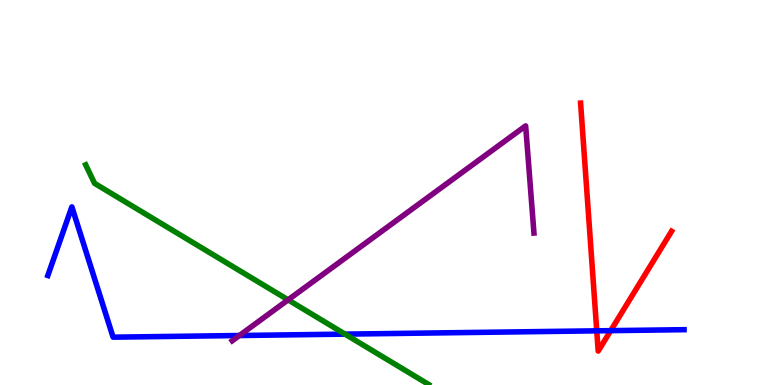[{'lines': ['blue', 'red'], 'intersections': [{'x': 7.7, 'y': 1.41}, {'x': 7.88, 'y': 1.41}]}, {'lines': ['green', 'red'], 'intersections': []}, {'lines': ['purple', 'red'], 'intersections': []}, {'lines': ['blue', 'green'], 'intersections': [{'x': 4.45, 'y': 1.32}]}, {'lines': ['blue', 'purple'], 'intersections': [{'x': 3.09, 'y': 1.29}]}, {'lines': ['green', 'purple'], 'intersections': [{'x': 3.72, 'y': 2.21}]}]